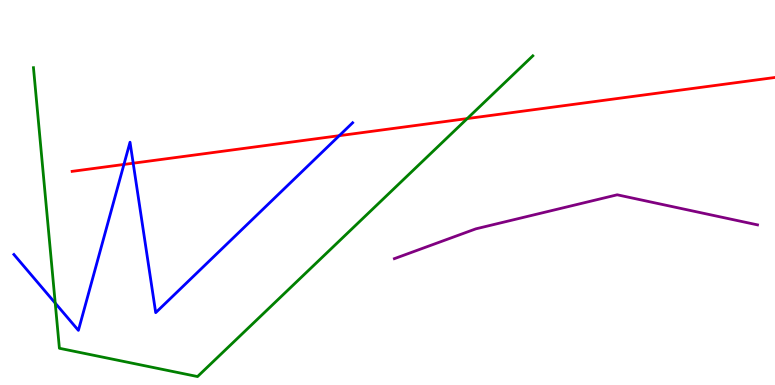[{'lines': ['blue', 'red'], 'intersections': [{'x': 1.6, 'y': 5.73}, {'x': 1.72, 'y': 5.76}, {'x': 4.38, 'y': 6.48}]}, {'lines': ['green', 'red'], 'intersections': [{'x': 6.03, 'y': 6.92}]}, {'lines': ['purple', 'red'], 'intersections': []}, {'lines': ['blue', 'green'], 'intersections': [{'x': 0.713, 'y': 2.13}]}, {'lines': ['blue', 'purple'], 'intersections': []}, {'lines': ['green', 'purple'], 'intersections': []}]